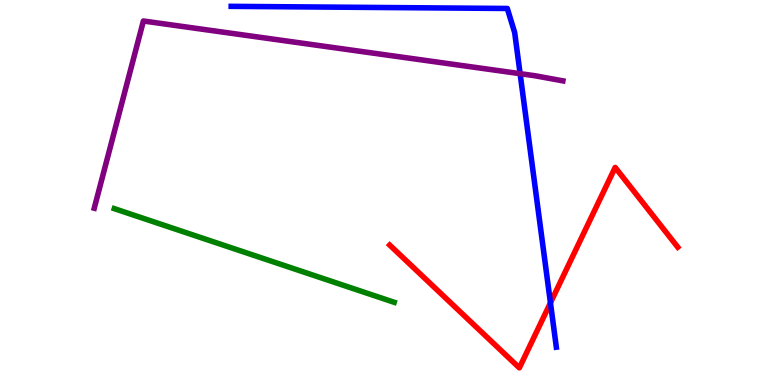[{'lines': ['blue', 'red'], 'intersections': [{'x': 7.1, 'y': 2.13}]}, {'lines': ['green', 'red'], 'intersections': []}, {'lines': ['purple', 'red'], 'intersections': []}, {'lines': ['blue', 'green'], 'intersections': []}, {'lines': ['blue', 'purple'], 'intersections': [{'x': 6.71, 'y': 8.09}]}, {'lines': ['green', 'purple'], 'intersections': []}]